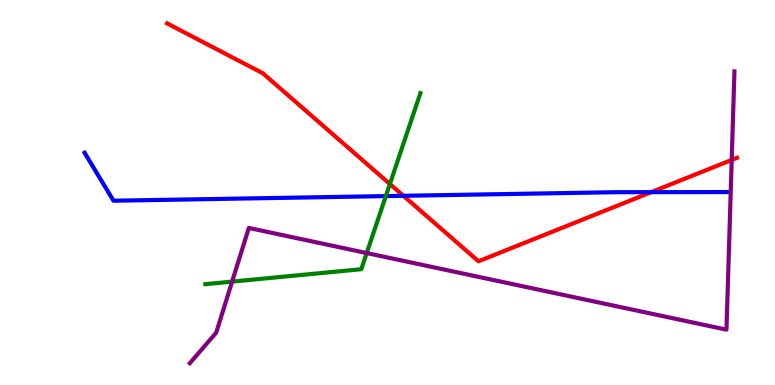[{'lines': ['blue', 'red'], 'intersections': [{'x': 5.21, 'y': 4.91}, {'x': 8.4, 'y': 5.01}]}, {'lines': ['green', 'red'], 'intersections': [{'x': 5.03, 'y': 5.22}]}, {'lines': ['purple', 'red'], 'intersections': [{'x': 9.44, 'y': 5.85}]}, {'lines': ['blue', 'green'], 'intersections': [{'x': 4.98, 'y': 4.91}]}, {'lines': ['blue', 'purple'], 'intersections': []}, {'lines': ['green', 'purple'], 'intersections': [{'x': 3.0, 'y': 2.69}, {'x': 4.73, 'y': 3.43}]}]